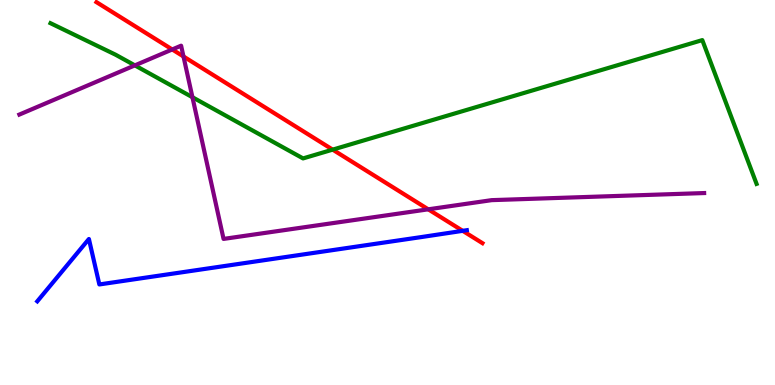[{'lines': ['blue', 'red'], 'intersections': [{'x': 5.97, 'y': 4.0}]}, {'lines': ['green', 'red'], 'intersections': [{'x': 4.29, 'y': 6.11}]}, {'lines': ['purple', 'red'], 'intersections': [{'x': 2.22, 'y': 8.72}, {'x': 2.37, 'y': 8.53}, {'x': 5.53, 'y': 4.56}]}, {'lines': ['blue', 'green'], 'intersections': []}, {'lines': ['blue', 'purple'], 'intersections': []}, {'lines': ['green', 'purple'], 'intersections': [{'x': 1.74, 'y': 8.3}, {'x': 2.48, 'y': 7.47}]}]